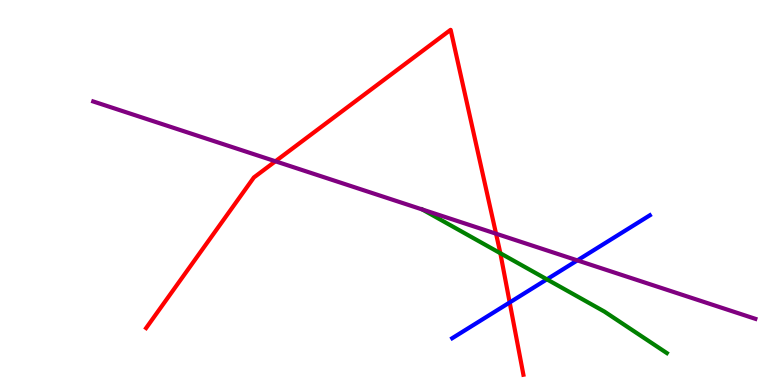[{'lines': ['blue', 'red'], 'intersections': [{'x': 6.58, 'y': 2.14}]}, {'lines': ['green', 'red'], 'intersections': [{'x': 6.46, 'y': 3.42}]}, {'lines': ['purple', 'red'], 'intersections': [{'x': 3.55, 'y': 5.81}, {'x': 6.4, 'y': 3.93}]}, {'lines': ['blue', 'green'], 'intersections': [{'x': 7.06, 'y': 2.74}]}, {'lines': ['blue', 'purple'], 'intersections': [{'x': 7.45, 'y': 3.24}]}, {'lines': ['green', 'purple'], 'intersections': []}]